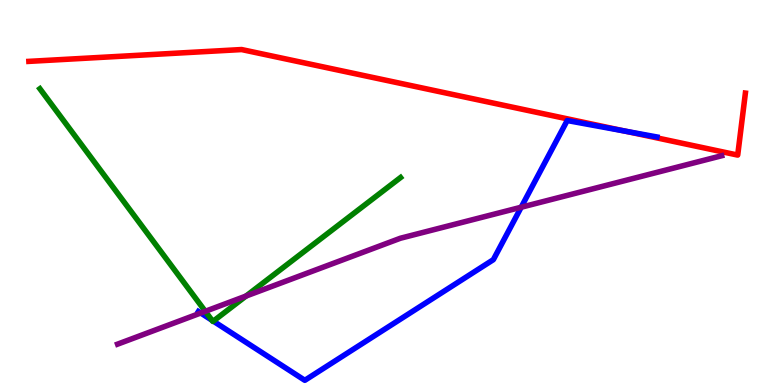[{'lines': ['blue', 'red'], 'intersections': [{'x': 8.07, 'y': 6.59}]}, {'lines': ['green', 'red'], 'intersections': []}, {'lines': ['purple', 'red'], 'intersections': []}, {'lines': ['blue', 'green'], 'intersections': [{'x': 2.73, 'y': 1.68}, {'x': 2.75, 'y': 1.66}]}, {'lines': ['blue', 'purple'], 'intersections': [{'x': 2.59, 'y': 1.87}, {'x': 6.72, 'y': 4.62}]}, {'lines': ['green', 'purple'], 'intersections': [{'x': 2.65, 'y': 1.91}, {'x': 3.17, 'y': 2.31}]}]